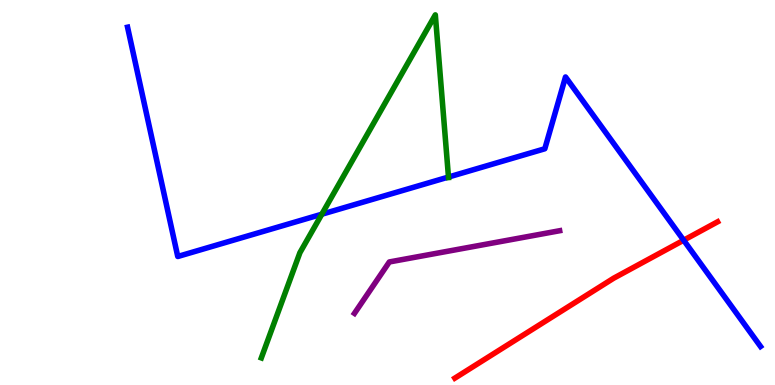[{'lines': ['blue', 'red'], 'intersections': [{'x': 8.82, 'y': 3.76}]}, {'lines': ['green', 'red'], 'intersections': []}, {'lines': ['purple', 'red'], 'intersections': []}, {'lines': ['blue', 'green'], 'intersections': [{'x': 4.15, 'y': 4.44}, {'x': 5.79, 'y': 5.4}]}, {'lines': ['blue', 'purple'], 'intersections': []}, {'lines': ['green', 'purple'], 'intersections': []}]